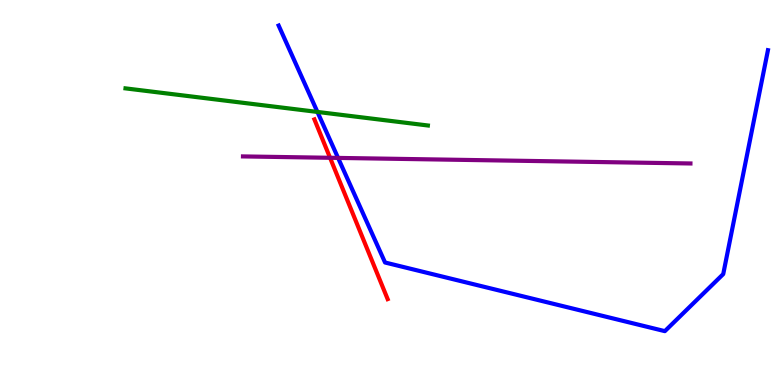[{'lines': ['blue', 'red'], 'intersections': []}, {'lines': ['green', 'red'], 'intersections': []}, {'lines': ['purple', 'red'], 'intersections': [{'x': 4.26, 'y': 5.9}]}, {'lines': ['blue', 'green'], 'intersections': [{'x': 4.1, 'y': 7.09}]}, {'lines': ['blue', 'purple'], 'intersections': [{'x': 4.36, 'y': 5.9}]}, {'lines': ['green', 'purple'], 'intersections': []}]